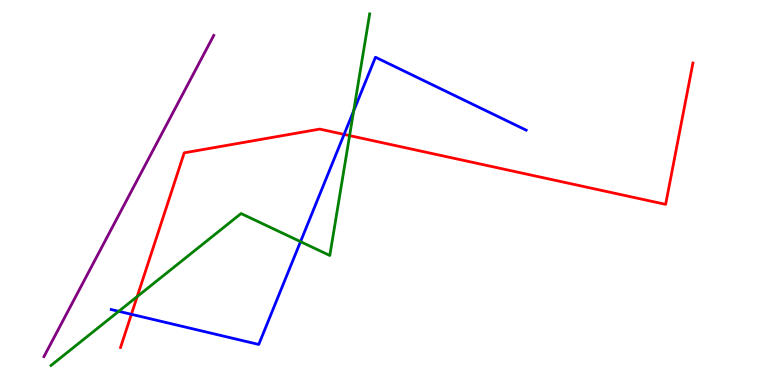[{'lines': ['blue', 'red'], 'intersections': [{'x': 1.7, 'y': 1.84}, {'x': 4.44, 'y': 6.51}]}, {'lines': ['green', 'red'], 'intersections': [{'x': 1.77, 'y': 2.3}, {'x': 4.51, 'y': 6.48}]}, {'lines': ['purple', 'red'], 'intersections': []}, {'lines': ['blue', 'green'], 'intersections': [{'x': 1.53, 'y': 1.91}, {'x': 3.88, 'y': 3.72}, {'x': 4.56, 'y': 7.12}]}, {'lines': ['blue', 'purple'], 'intersections': []}, {'lines': ['green', 'purple'], 'intersections': []}]